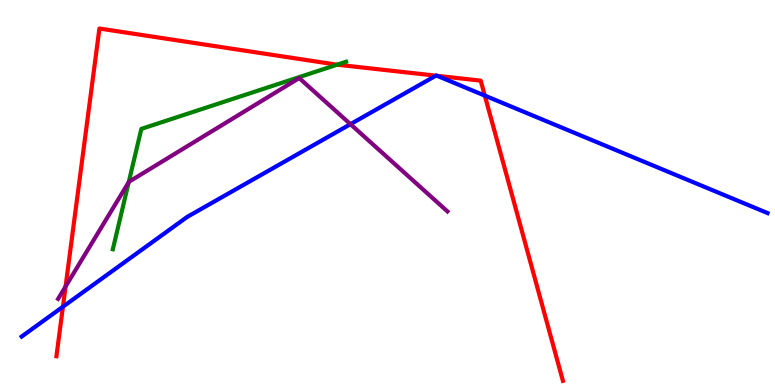[{'lines': ['blue', 'red'], 'intersections': [{'x': 0.812, 'y': 2.03}, {'x': 5.62, 'y': 8.03}, {'x': 5.64, 'y': 8.03}, {'x': 6.26, 'y': 7.52}]}, {'lines': ['green', 'red'], 'intersections': [{'x': 4.35, 'y': 8.32}]}, {'lines': ['purple', 'red'], 'intersections': [{'x': 0.846, 'y': 2.56}]}, {'lines': ['blue', 'green'], 'intersections': []}, {'lines': ['blue', 'purple'], 'intersections': [{'x': 4.52, 'y': 6.77}]}, {'lines': ['green', 'purple'], 'intersections': [{'x': 1.66, 'y': 5.27}]}]